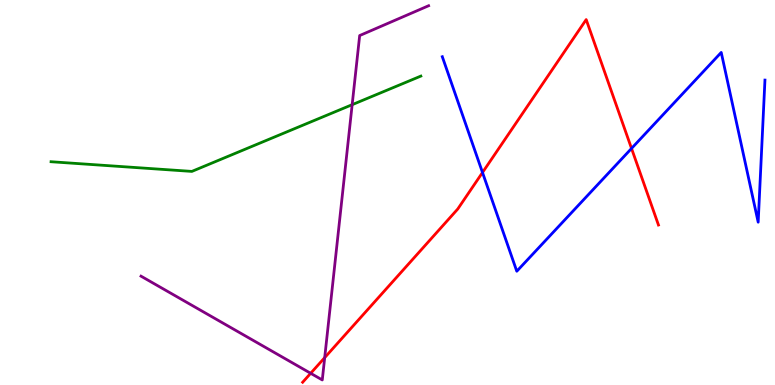[{'lines': ['blue', 'red'], 'intersections': [{'x': 6.23, 'y': 5.52}, {'x': 8.15, 'y': 6.14}]}, {'lines': ['green', 'red'], 'intersections': []}, {'lines': ['purple', 'red'], 'intersections': [{'x': 4.01, 'y': 0.304}, {'x': 4.19, 'y': 0.711}]}, {'lines': ['blue', 'green'], 'intersections': []}, {'lines': ['blue', 'purple'], 'intersections': []}, {'lines': ['green', 'purple'], 'intersections': [{'x': 4.54, 'y': 7.28}]}]